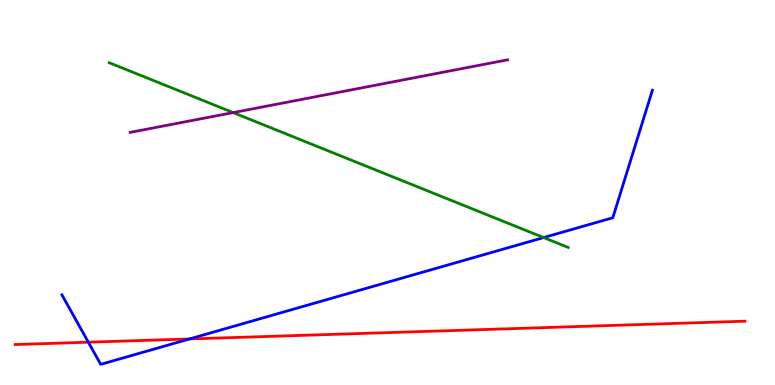[{'lines': ['blue', 'red'], 'intersections': [{'x': 1.14, 'y': 1.11}, {'x': 2.44, 'y': 1.2}]}, {'lines': ['green', 'red'], 'intersections': []}, {'lines': ['purple', 'red'], 'intersections': []}, {'lines': ['blue', 'green'], 'intersections': [{'x': 7.01, 'y': 3.83}]}, {'lines': ['blue', 'purple'], 'intersections': []}, {'lines': ['green', 'purple'], 'intersections': [{'x': 3.01, 'y': 7.08}]}]